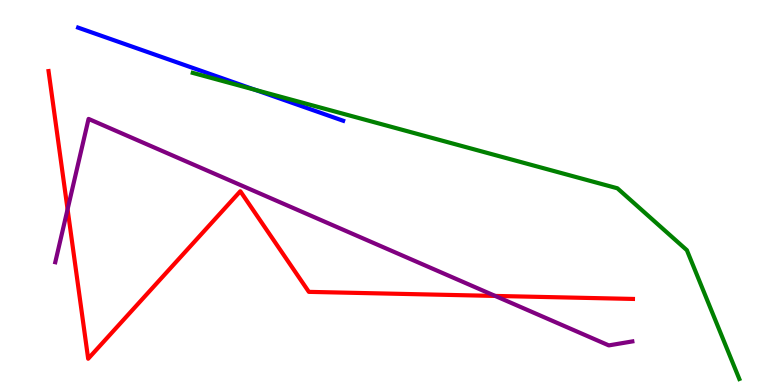[{'lines': ['blue', 'red'], 'intersections': []}, {'lines': ['green', 'red'], 'intersections': []}, {'lines': ['purple', 'red'], 'intersections': [{'x': 0.872, 'y': 4.56}, {'x': 6.39, 'y': 2.31}]}, {'lines': ['blue', 'green'], 'intersections': [{'x': 3.29, 'y': 7.67}]}, {'lines': ['blue', 'purple'], 'intersections': []}, {'lines': ['green', 'purple'], 'intersections': []}]